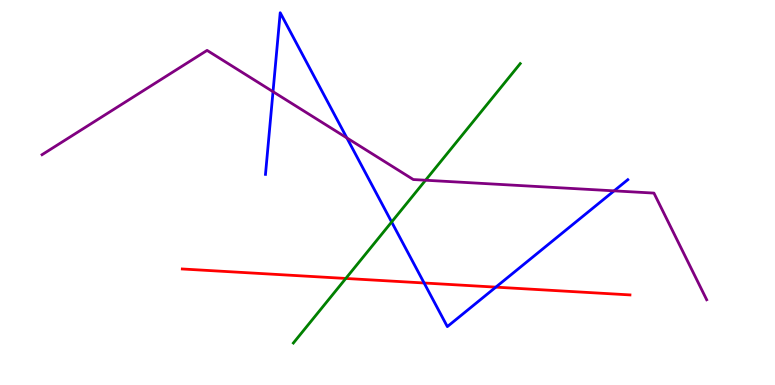[{'lines': ['blue', 'red'], 'intersections': [{'x': 5.47, 'y': 2.65}, {'x': 6.4, 'y': 2.54}]}, {'lines': ['green', 'red'], 'intersections': [{'x': 4.46, 'y': 2.77}]}, {'lines': ['purple', 'red'], 'intersections': []}, {'lines': ['blue', 'green'], 'intersections': [{'x': 5.05, 'y': 4.23}]}, {'lines': ['blue', 'purple'], 'intersections': [{'x': 3.52, 'y': 7.62}, {'x': 4.48, 'y': 6.42}, {'x': 7.92, 'y': 5.04}]}, {'lines': ['green', 'purple'], 'intersections': [{'x': 5.49, 'y': 5.32}]}]